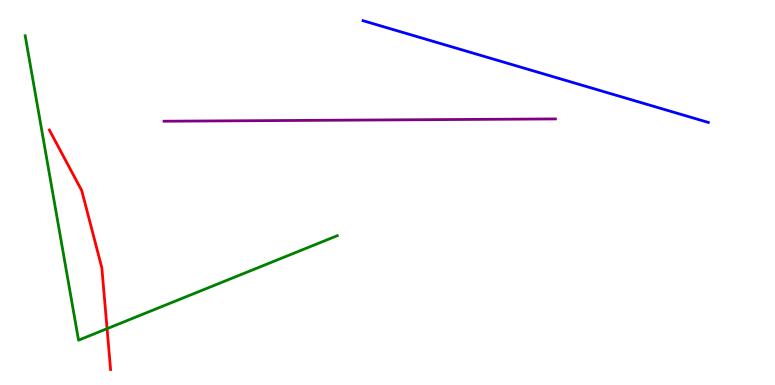[{'lines': ['blue', 'red'], 'intersections': []}, {'lines': ['green', 'red'], 'intersections': [{'x': 1.38, 'y': 1.46}]}, {'lines': ['purple', 'red'], 'intersections': []}, {'lines': ['blue', 'green'], 'intersections': []}, {'lines': ['blue', 'purple'], 'intersections': []}, {'lines': ['green', 'purple'], 'intersections': []}]